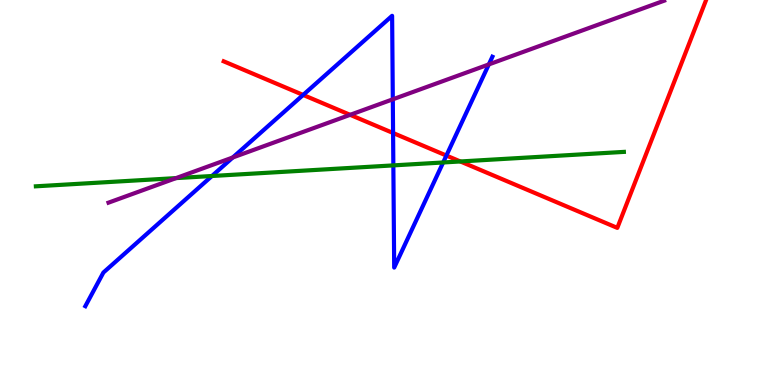[{'lines': ['blue', 'red'], 'intersections': [{'x': 3.91, 'y': 7.53}, {'x': 5.07, 'y': 6.55}, {'x': 5.76, 'y': 5.96}]}, {'lines': ['green', 'red'], 'intersections': [{'x': 5.94, 'y': 5.81}]}, {'lines': ['purple', 'red'], 'intersections': [{'x': 4.52, 'y': 7.02}]}, {'lines': ['blue', 'green'], 'intersections': [{'x': 2.73, 'y': 5.43}, {'x': 5.08, 'y': 5.7}, {'x': 5.72, 'y': 5.78}]}, {'lines': ['blue', 'purple'], 'intersections': [{'x': 3.0, 'y': 5.91}, {'x': 5.07, 'y': 7.42}, {'x': 6.31, 'y': 8.33}]}, {'lines': ['green', 'purple'], 'intersections': [{'x': 2.27, 'y': 5.37}]}]